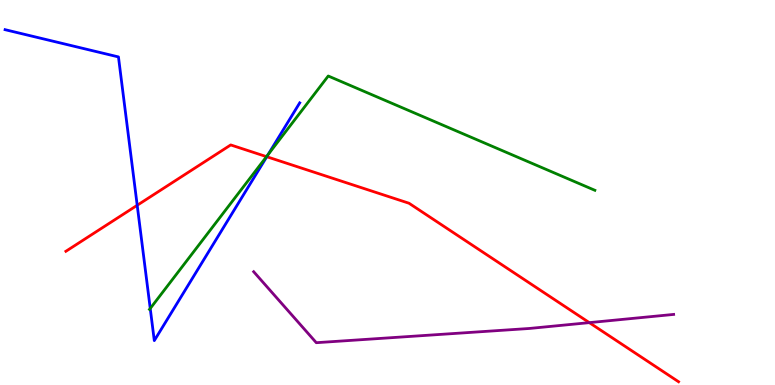[{'lines': ['blue', 'red'], 'intersections': [{'x': 1.77, 'y': 4.67}, {'x': 3.44, 'y': 5.93}]}, {'lines': ['green', 'red'], 'intersections': [{'x': 3.44, 'y': 5.93}]}, {'lines': ['purple', 'red'], 'intersections': [{'x': 7.6, 'y': 1.62}]}, {'lines': ['blue', 'green'], 'intersections': [{'x': 1.94, 'y': 1.99}, {'x': 3.46, 'y': 5.99}]}, {'lines': ['blue', 'purple'], 'intersections': []}, {'lines': ['green', 'purple'], 'intersections': []}]